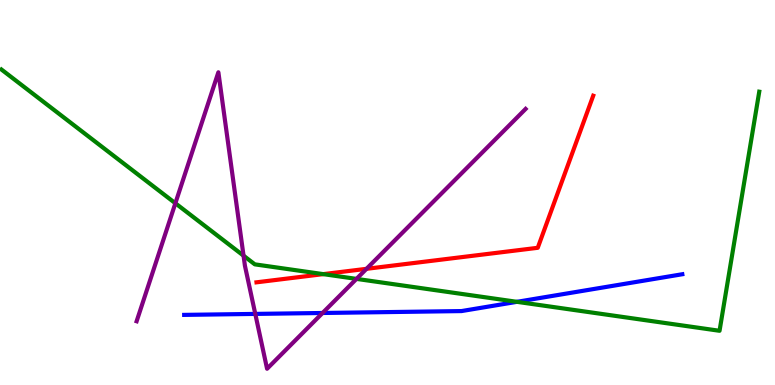[{'lines': ['blue', 'red'], 'intersections': []}, {'lines': ['green', 'red'], 'intersections': [{'x': 4.17, 'y': 2.88}]}, {'lines': ['purple', 'red'], 'intersections': [{'x': 4.73, 'y': 3.02}]}, {'lines': ['blue', 'green'], 'intersections': [{'x': 6.67, 'y': 2.16}]}, {'lines': ['blue', 'purple'], 'intersections': [{'x': 3.29, 'y': 1.85}, {'x': 4.16, 'y': 1.87}]}, {'lines': ['green', 'purple'], 'intersections': [{'x': 2.26, 'y': 4.72}, {'x': 3.14, 'y': 3.36}, {'x': 4.6, 'y': 2.76}]}]